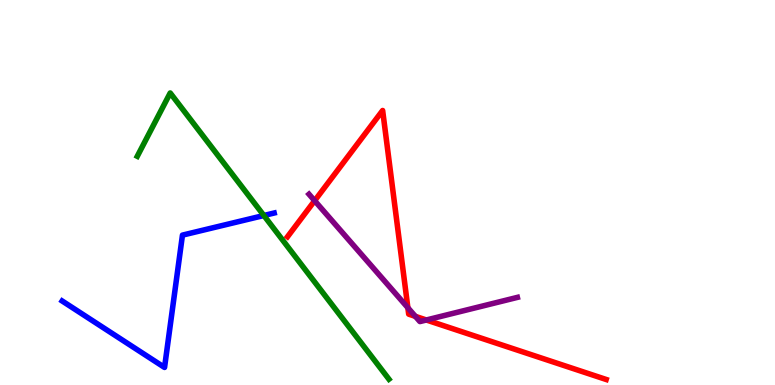[{'lines': ['blue', 'red'], 'intersections': []}, {'lines': ['green', 'red'], 'intersections': []}, {'lines': ['purple', 'red'], 'intersections': [{'x': 4.06, 'y': 4.79}, {'x': 5.26, 'y': 2.01}, {'x': 5.36, 'y': 1.78}, {'x': 5.5, 'y': 1.69}]}, {'lines': ['blue', 'green'], 'intersections': [{'x': 3.4, 'y': 4.4}]}, {'lines': ['blue', 'purple'], 'intersections': []}, {'lines': ['green', 'purple'], 'intersections': []}]